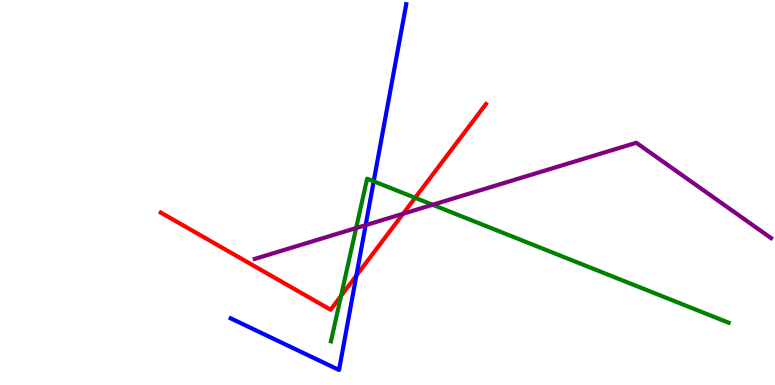[{'lines': ['blue', 'red'], 'intersections': [{'x': 4.6, 'y': 2.84}]}, {'lines': ['green', 'red'], 'intersections': [{'x': 4.4, 'y': 2.31}, {'x': 5.36, 'y': 4.86}]}, {'lines': ['purple', 'red'], 'intersections': [{'x': 5.2, 'y': 4.45}]}, {'lines': ['blue', 'green'], 'intersections': [{'x': 4.82, 'y': 5.29}]}, {'lines': ['blue', 'purple'], 'intersections': [{'x': 4.72, 'y': 4.15}]}, {'lines': ['green', 'purple'], 'intersections': [{'x': 4.6, 'y': 4.08}, {'x': 5.58, 'y': 4.68}]}]